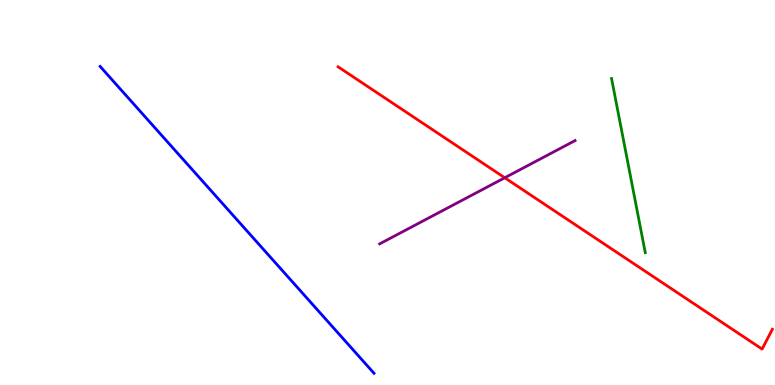[{'lines': ['blue', 'red'], 'intersections': []}, {'lines': ['green', 'red'], 'intersections': []}, {'lines': ['purple', 'red'], 'intersections': [{'x': 6.51, 'y': 5.38}]}, {'lines': ['blue', 'green'], 'intersections': []}, {'lines': ['blue', 'purple'], 'intersections': []}, {'lines': ['green', 'purple'], 'intersections': []}]